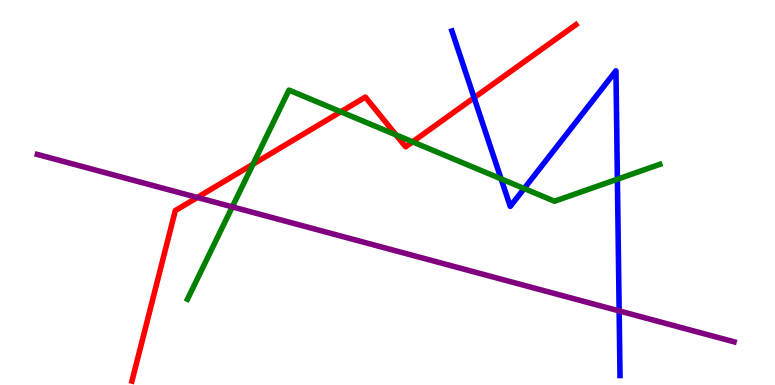[{'lines': ['blue', 'red'], 'intersections': [{'x': 6.12, 'y': 7.46}]}, {'lines': ['green', 'red'], 'intersections': [{'x': 3.26, 'y': 5.74}, {'x': 4.4, 'y': 7.1}, {'x': 5.11, 'y': 6.5}, {'x': 5.32, 'y': 6.32}]}, {'lines': ['purple', 'red'], 'intersections': [{'x': 2.55, 'y': 4.87}]}, {'lines': ['blue', 'green'], 'intersections': [{'x': 6.47, 'y': 5.35}, {'x': 6.76, 'y': 5.1}, {'x': 7.97, 'y': 5.35}]}, {'lines': ['blue', 'purple'], 'intersections': [{'x': 7.99, 'y': 1.92}]}, {'lines': ['green', 'purple'], 'intersections': [{'x': 3.0, 'y': 4.63}]}]